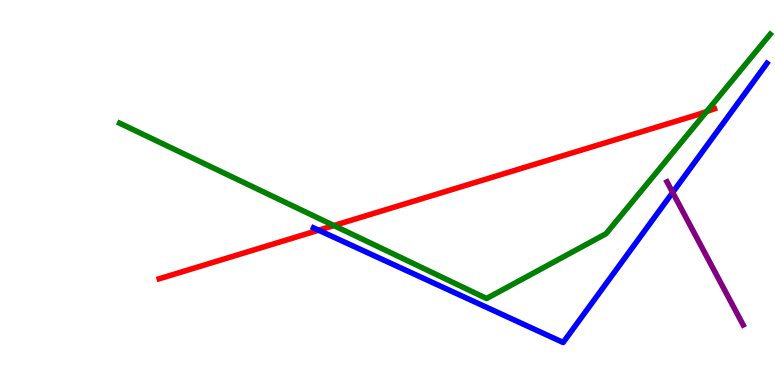[{'lines': ['blue', 'red'], 'intersections': [{'x': 4.11, 'y': 4.02}]}, {'lines': ['green', 'red'], 'intersections': [{'x': 4.31, 'y': 4.14}, {'x': 9.12, 'y': 7.1}]}, {'lines': ['purple', 'red'], 'intersections': []}, {'lines': ['blue', 'green'], 'intersections': []}, {'lines': ['blue', 'purple'], 'intersections': [{'x': 8.68, 'y': 5.0}]}, {'lines': ['green', 'purple'], 'intersections': []}]